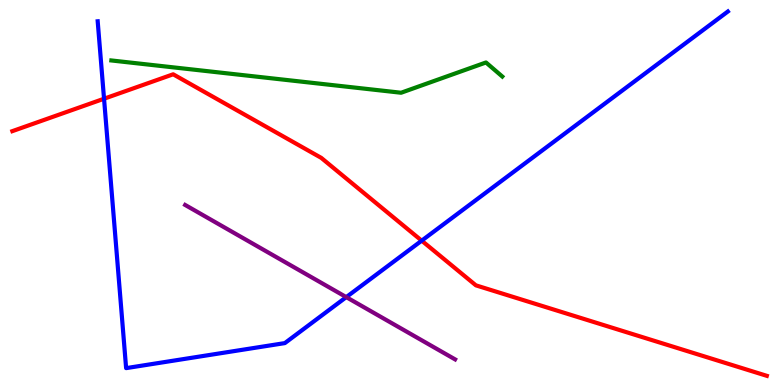[{'lines': ['blue', 'red'], 'intersections': [{'x': 1.34, 'y': 7.44}, {'x': 5.44, 'y': 3.75}]}, {'lines': ['green', 'red'], 'intersections': []}, {'lines': ['purple', 'red'], 'intersections': []}, {'lines': ['blue', 'green'], 'intersections': []}, {'lines': ['blue', 'purple'], 'intersections': [{'x': 4.47, 'y': 2.28}]}, {'lines': ['green', 'purple'], 'intersections': []}]